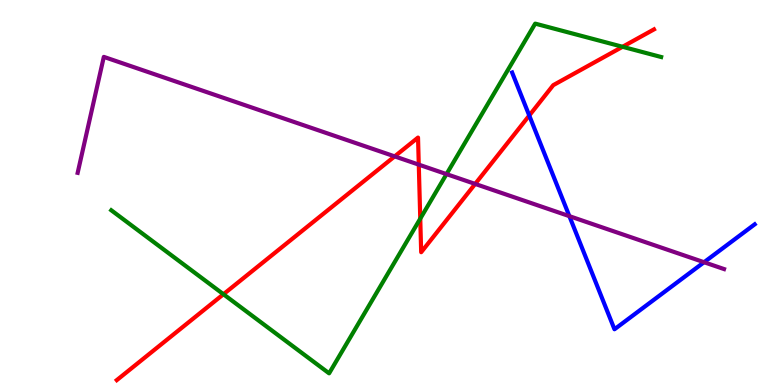[{'lines': ['blue', 'red'], 'intersections': [{'x': 6.83, 'y': 7.0}]}, {'lines': ['green', 'red'], 'intersections': [{'x': 2.88, 'y': 2.36}, {'x': 5.42, 'y': 4.32}, {'x': 8.03, 'y': 8.78}]}, {'lines': ['purple', 'red'], 'intersections': [{'x': 5.09, 'y': 5.94}, {'x': 5.4, 'y': 5.72}, {'x': 6.13, 'y': 5.22}]}, {'lines': ['blue', 'green'], 'intersections': []}, {'lines': ['blue', 'purple'], 'intersections': [{'x': 7.35, 'y': 4.39}, {'x': 9.08, 'y': 3.19}]}, {'lines': ['green', 'purple'], 'intersections': [{'x': 5.76, 'y': 5.48}]}]